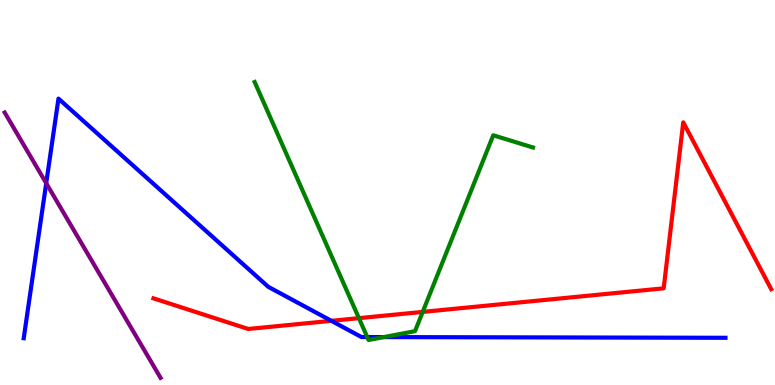[{'lines': ['blue', 'red'], 'intersections': [{'x': 4.28, 'y': 1.67}]}, {'lines': ['green', 'red'], 'intersections': [{'x': 4.63, 'y': 1.74}, {'x': 5.45, 'y': 1.9}]}, {'lines': ['purple', 'red'], 'intersections': []}, {'lines': ['blue', 'green'], 'intersections': [{'x': 4.74, 'y': 1.25}, {'x': 4.95, 'y': 1.24}]}, {'lines': ['blue', 'purple'], 'intersections': [{'x': 0.596, 'y': 5.24}]}, {'lines': ['green', 'purple'], 'intersections': []}]